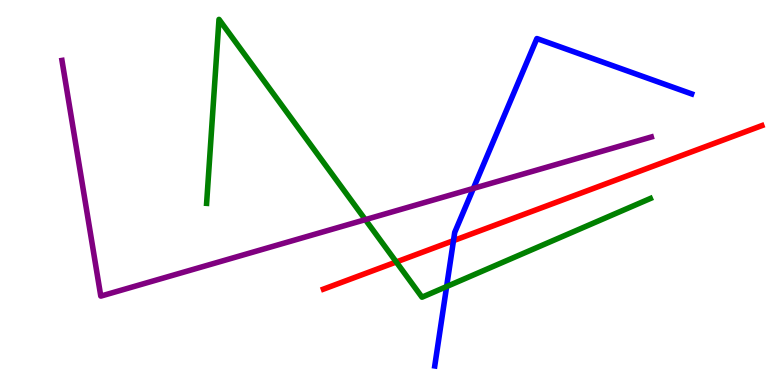[{'lines': ['blue', 'red'], 'intersections': [{'x': 5.85, 'y': 3.75}]}, {'lines': ['green', 'red'], 'intersections': [{'x': 5.11, 'y': 3.2}]}, {'lines': ['purple', 'red'], 'intersections': []}, {'lines': ['blue', 'green'], 'intersections': [{'x': 5.76, 'y': 2.56}]}, {'lines': ['blue', 'purple'], 'intersections': [{'x': 6.11, 'y': 5.11}]}, {'lines': ['green', 'purple'], 'intersections': [{'x': 4.71, 'y': 4.29}]}]